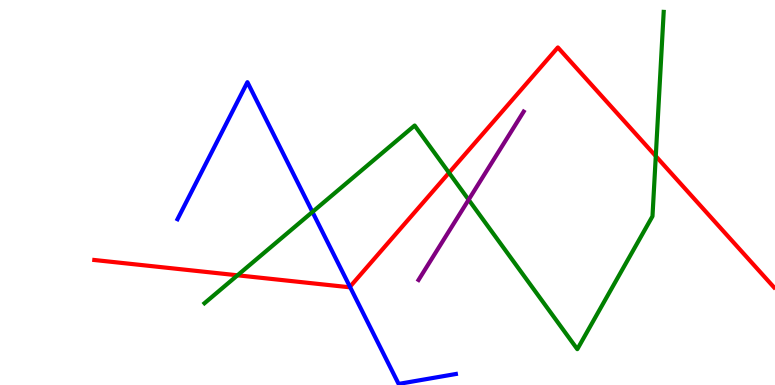[{'lines': ['blue', 'red'], 'intersections': [{'x': 4.52, 'y': 2.55}]}, {'lines': ['green', 'red'], 'intersections': [{'x': 3.06, 'y': 2.85}, {'x': 5.79, 'y': 5.51}, {'x': 8.46, 'y': 5.94}]}, {'lines': ['purple', 'red'], 'intersections': []}, {'lines': ['blue', 'green'], 'intersections': [{'x': 4.03, 'y': 4.49}]}, {'lines': ['blue', 'purple'], 'intersections': []}, {'lines': ['green', 'purple'], 'intersections': [{'x': 6.05, 'y': 4.81}]}]